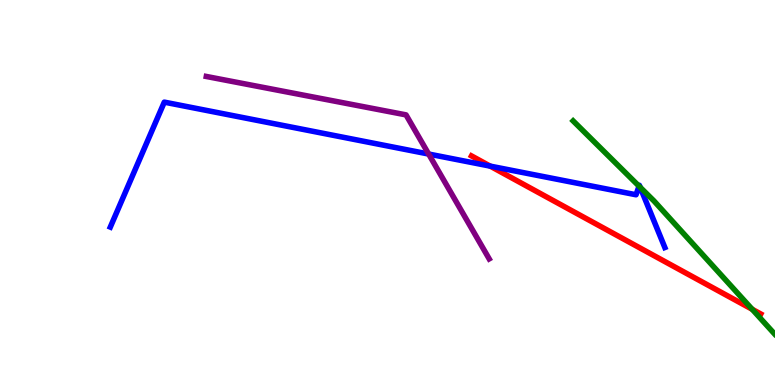[{'lines': ['blue', 'red'], 'intersections': [{'x': 6.33, 'y': 5.69}]}, {'lines': ['green', 'red'], 'intersections': [{'x': 9.71, 'y': 1.97}]}, {'lines': ['purple', 'red'], 'intersections': []}, {'lines': ['blue', 'green'], 'intersections': [{'x': 8.25, 'y': 5.16}, {'x': 8.26, 'y': 5.13}]}, {'lines': ['blue', 'purple'], 'intersections': [{'x': 5.53, 'y': 6.0}]}, {'lines': ['green', 'purple'], 'intersections': []}]